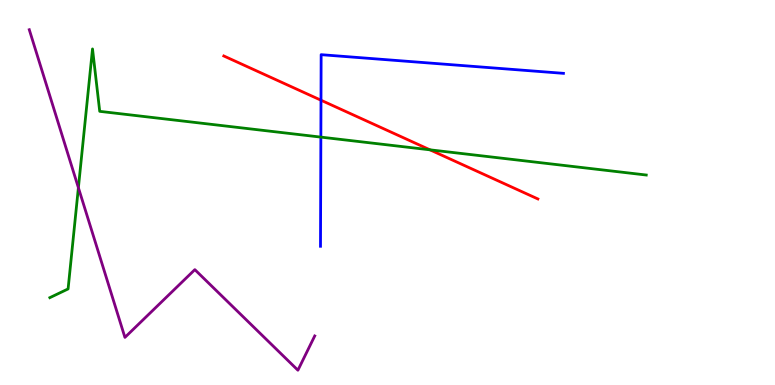[{'lines': ['blue', 'red'], 'intersections': [{'x': 4.14, 'y': 7.4}]}, {'lines': ['green', 'red'], 'intersections': [{'x': 5.55, 'y': 6.11}]}, {'lines': ['purple', 'red'], 'intersections': []}, {'lines': ['blue', 'green'], 'intersections': [{'x': 4.14, 'y': 6.44}]}, {'lines': ['blue', 'purple'], 'intersections': []}, {'lines': ['green', 'purple'], 'intersections': [{'x': 1.01, 'y': 5.12}]}]